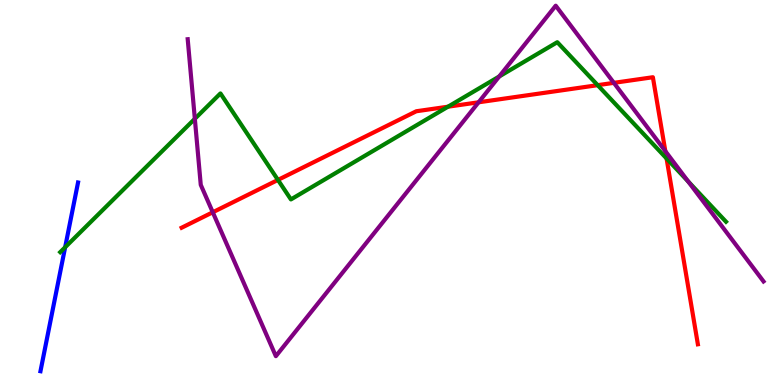[{'lines': ['blue', 'red'], 'intersections': []}, {'lines': ['green', 'red'], 'intersections': [{'x': 3.59, 'y': 5.33}, {'x': 5.78, 'y': 7.23}, {'x': 7.71, 'y': 7.79}, {'x': 8.6, 'y': 5.88}]}, {'lines': ['purple', 'red'], 'intersections': [{'x': 2.75, 'y': 4.49}, {'x': 6.18, 'y': 7.34}, {'x': 7.92, 'y': 7.85}, {'x': 8.58, 'y': 6.07}]}, {'lines': ['blue', 'green'], 'intersections': [{'x': 0.841, 'y': 3.58}]}, {'lines': ['blue', 'purple'], 'intersections': []}, {'lines': ['green', 'purple'], 'intersections': [{'x': 2.51, 'y': 6.91}, {'x': 6.44, 'y': 8.01}, {'x': 8.88, 'y': 5.28}]}]